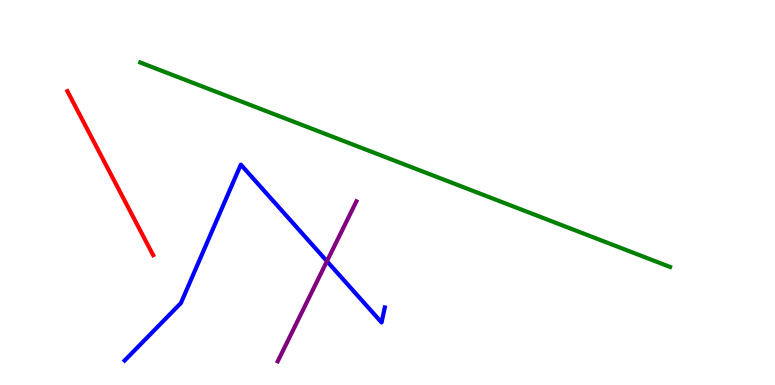[{'lines': ['blue', 'red'], 'intersections': []}, {'lines': ['green', 'red'], 'intersections': []}, {'lines': ['purple', 'red'], 'intersections': []}, {'lines': ['blue', 'green'], 'intersections': []}, {'lines': ['blue', 'purple'], 'intersections': [{'x': 4.22, 'y': 3.21}]}, {'lines': ['green', 'purple'], 'intersections': []}]